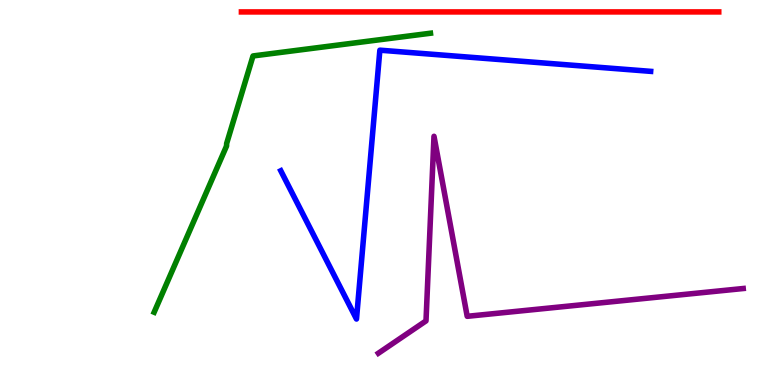[{'lines': ['blue', 'red'], 'intersections': []}, {'lines': ['green', 'red'], 'intersections': []}, {'lines': ['purple', 'red'], 'intersections': []}, {'lines': ['blue', 'green'], 'intersections': []}, {'lines': ['blue', 'purple'], 'intersections': []}, {'lines': ['green', 'purple'], 'intersections': []}]